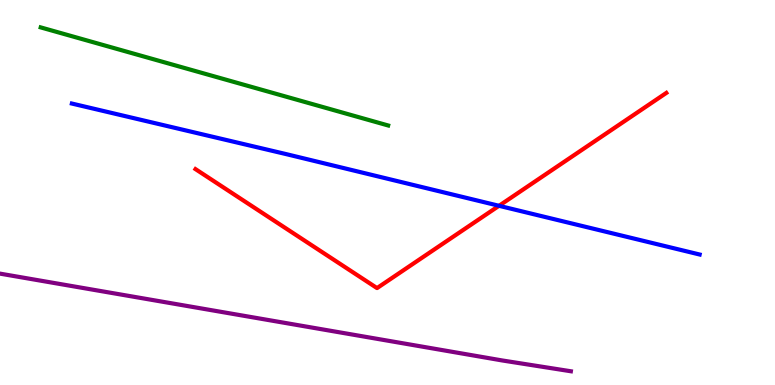[{'lines': ['blue', 'red'], 'intersections': [{'x': 6.44, 'y': 4.65}]}, {'lines': ['green', 'red'], 'intersections': []}, {'lines': ['purple', 'red'], 'intersections': []}, {'lines': ['blue', 'green'], 'intersections': []}, {'lines': ['blue', 'purple'], 'intersections': []}, {'lines': ['green', 'purple'], 'intersections': []}]